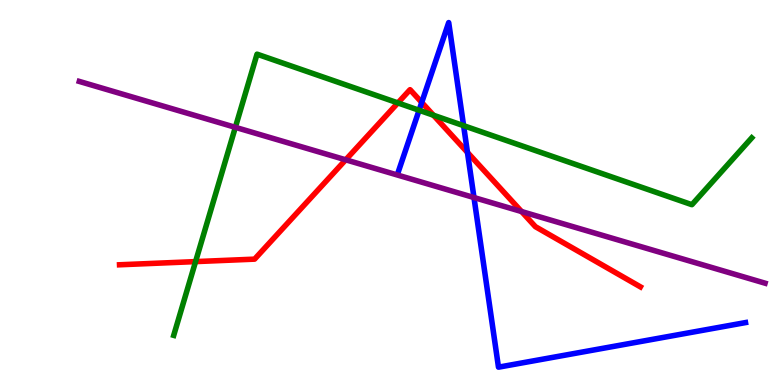[{'lines': ['blue', 'red'], 'intersections': [{'x': 5.44, 'y': 7.34}, {'x': 6.03, 'y': 6.04}]}, {'lines': ['green', 'red'], 'intersections': [{'x': 2.52, 'y': 3.21}, {'x': 5.13, 'y': 7.33}, {'x': 5.59, 'y': 7.01}]}, {'lines': ['purple', 'red'], 'intersections': [{'x': 4.46, 'y': 5.85}, {'x': 6.73, 'y': 4.51}]}, {'lines': ['blue', 'green'], 'intersections': [{'x': 5.41, 'y': 7.14}, {'x': 5.98, 'y': 6.74}]}, {'lines': ['blue', 'purple'], 'intersections': [{'x': 6.12, 'y': 4.87}]}, {'lines': ['green', 'purple'], 'intersections': [{'x': 3.04, 'y': 6.69}]}]